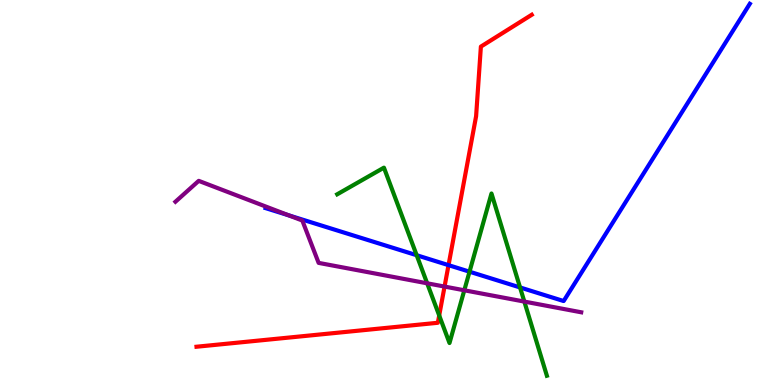[{'lines': ['blue', 'red'], 'intersections': [{'x': 5.79, 'y': 3.11}]}, {'lines': ['green', 'red'], 'intersections': [{'x': 5.67, 'y': 1.81}]}, {'lines': ['purple', 'red'], 'intersections': [{'x': 5.74, 'y': 2.56}]}, {'lines': ['blue', 'green'], 'intersections': [{'x': 5.38, 'y': 3.37}, {'x': 6.06, 'y': 2.94}, {'x': 6.71, 'y': 2.53}]}, {'lines': ['blue', 'purple'], 'intersections': [{'x': 3.73, 'y': 4.41}]}, {'lines': ['green', 'purple'], 'intersections': [{'x': 5.51, 'y': 2.64}, {'x': 5.99, 'y': 2.46}, {'x': 6.77, 'y': 2.17}]}]